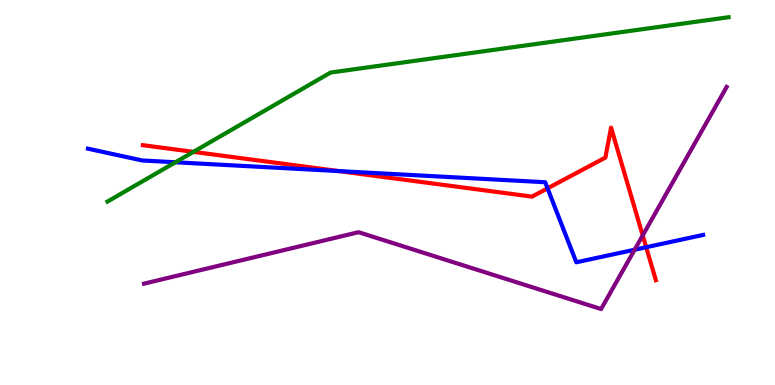[{'lines': ['blue', 'red'], 'intersections': [{'x': 4.37, 'y': 5.56}, {'x': 7.07, 'y': 5.11}, {'x': 8.34, 'y': 3.58}]}, {'lines': ['green', 'red'], 'intersections': [{'x': 2.5, 'y': 6.06}]}, {'lines': ['purple', 'red'], 'intersections': [{'x': 8.29, 'y': 3.89}]}, {'lines': ['blue', 'green'], 'intersections': [{'x': 2.26, 'y': 5.79}]}, {'lines': ['blue', 'purple'], 'intersections': [{'x': 8.19, 'y': 3.51}]}, {'lines': ['green', 'purple'], 'intersections': []}]